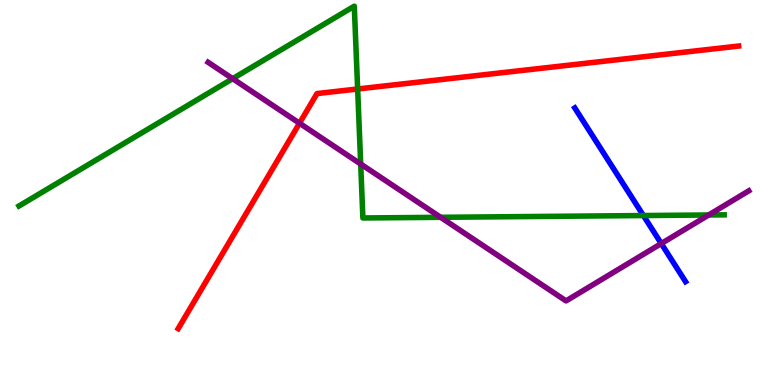[{'lines': ['blue', 'red'], 'intersections': []}, {'lines': ['green', 'red'], 'intersections': [{'x': 4.61, 'y': 7.69}]}, {'lines': ['purple', 'red'], 'intersections': [{'x': 3.86, 'y': 6.8}]}, {'lines': ['blue', 'green'], 'intersections': [{'x': 8.3, 'y': 4.4}]}, {'lines': ['blue', 'purple'], 'intersections': [{'x': 8.53, 'y': 3.67}]}, {'lines': ['green', 'purple'], 'intersections': [{'x': 3.0, 'y': 7.96}, {'x': 4.65, 'y': 5.74}, {'x': 5.69, 'y': 4.36}, {'x': 9.14, 'y': 4.42}]}]